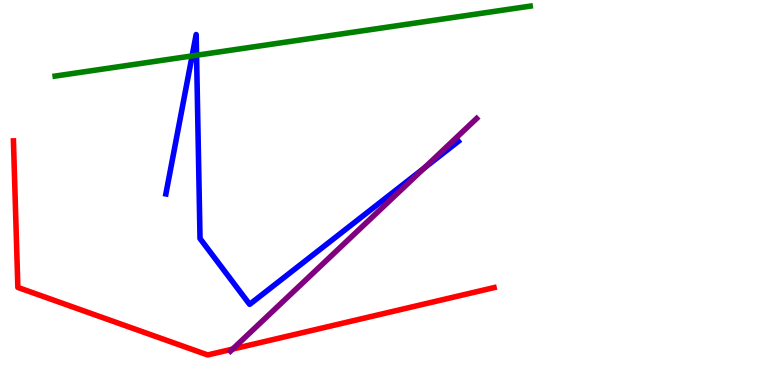[{'lines': ['blue', 'red'], 'intersections': []}, {'lines': ['green', 'red'], 'intersections': []}, {'lines': ['purple', 'red'], 'intersections': [{'x': 3.0, 'y': 0.933}]}, {'lines': ['blue', 'green'], 'intersections': [{'x': 2.48, 'y': 8.55}, {'x': 2.54, 'y': 8.56}]}, {'lines': ['blue', 'purple'], 'intersections': [{'x': 5.47, 'y': 5.63}]}, {'lines': ['green', 'purple'], 'intersections': []}]